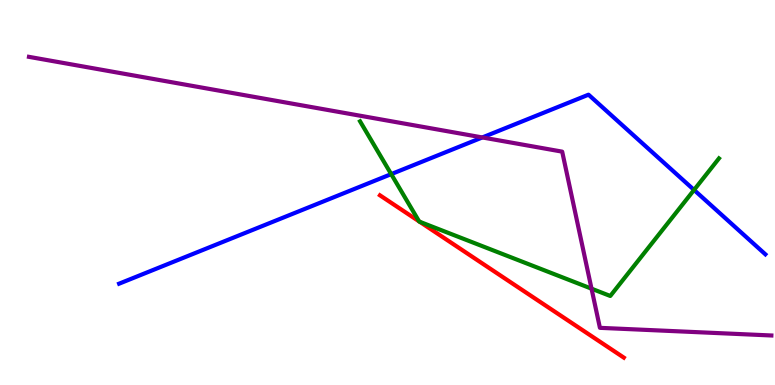[{'lines': ['blue', 'red'], 'intersections': []}, {'lines': ['green', 'red'], 'intersections': [{'x': 5.41, 'y': 4.25}, {'x': 5.42, 'y': 4.24}]}, {'lines': ['purple', 'red'], 'intersections': []}, {'lines': ['blue', 'green'], 'intersections': [{'x': 5.05, 'y': 5.48}, {'x': 8.96, 'y': 5.07}]}, {'lines': ['blue', 'purple'], 'intersections': [{'x': 6.22, 'y': 6.43}]}, {'lines': ['green', 'purple'], 'intersections': [{'x': 7.63, 'y': 2.5}]}]